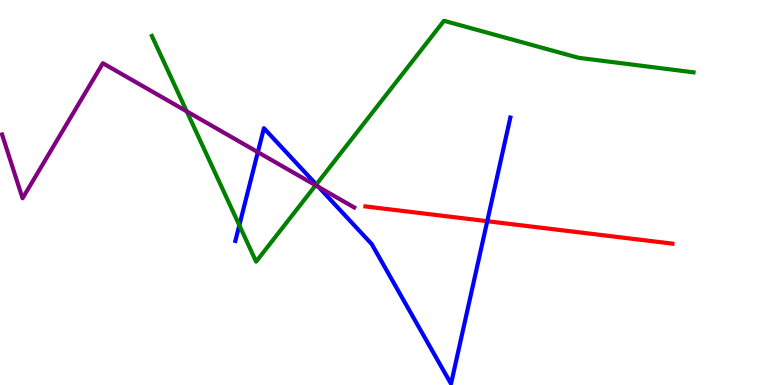[{'lines': ['blue', 'red'], 'intersections': [{'x': 6.29, 'y': 4.25}]}, {'lines': ['green', 'red'], 'intersections': []}, {'lines': ['purple', 'red'], 'intersections': []}, {'lines': ['blue', 'green'], 'intersections': [{'x': 3.09, 'y': 4.15}, {'x': 4.08, 'y': 5.21}]}, {'lines': ['blue', 'purple'], 'intersections': [{'x': 3.33, 'y': 6.05}, {'x': 4.11, 'y': 5.14}]}, {'lines': ['green', 'purple'], 'intersections': [{'x': 2.41, 'y': 7.11}, {'x': 4.07, 'y': 5.19}]}]